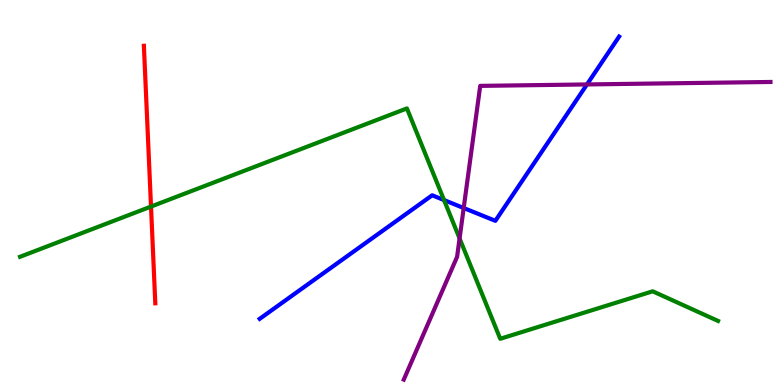[{'lines': ['blue', 'red'], 'intersections': []}, {'lines': ['green', 'red'], 'intersections': [{'x': 1.95, 'y': 4.63}]}, {'lines': ['purple', 'red'], 'intersections': []}, {'lines': ['blue', 'green'], 'intersections': [{'x': 5.73, 'y': 4.8}]}, {'lines': ['blue', 'purple'], 'intersections': [{'x': 5.98, 'y': 4.6}, {'x': 7.57, 'y': 7.81}]}, {'lines': ['green', 'purple'], 'intersections': [{'x': 5.93, 'y': 3.81}]}]